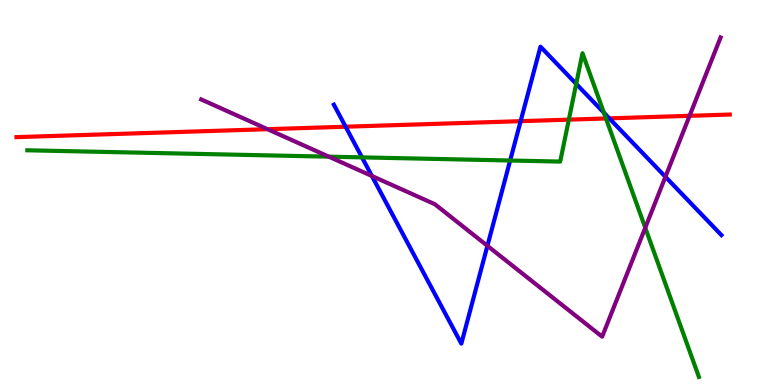[{'lines': ['blue', 'red'], 'intersections': [{'x': 4.46, 'y': 6.71}, {'x': 6.72, 'y': 6.85}, {'x': 7.86, 'y': 6.93}]}, {'lines': ['green', 'red'], 'intersections': [{'x': 7.34, 'y': 6.89}, {'x': 7.82, 'y': 6.92}]}, {'lines': ['purple', 'red'], 'intersections': [{'x': 3.45, 'y': 6.64}, {'x': 8.9, 'y': 6.99}]}, {'lines': ['blue', 'green'], 'intersections': [{'x': 4.67, 'y': 5.91}, {'x': 6.58, 'y': 5.83}, {'x': 7.43, 'y': 7.82}, {'x': 7.79, 'y': 7.07}]}, {'lines': ['blue', 'purple'], 'intersections': [{'x': 4.8, 'y': 5.43}, {'x': 6.29, 'y': 3.61}, {'x': 8.59, 'y': 5.41}]}, {'lines': ['green', 'purple'], 'intersections': [{'x': 4.24, 'y': 5.93}, {'x': 8.33, 'y': 4.08}]}]